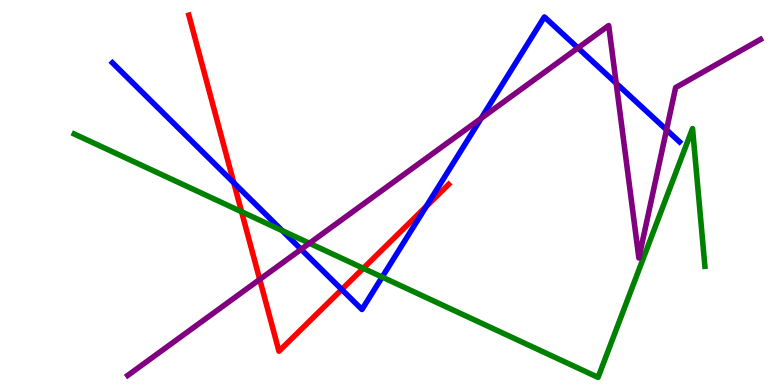[{'lines': ['blue', 'red'], 'intersections': [{'x': 3.02, 'y': 5.25}, {'x': 4.41, 'y': 2.48}, {'x': 5.5, 'y': 4.64}]}, {'lines': ['green', 'red'], 'intersections': [{'x': 3.12, 'y': 4.5}, {'x': 4.69, 'y': 3.03}]}, {'lines': ['purple', 'red'], 'intersections': [{'x': 3.35, 'y': 2.74}]}, {'lines': ['blue', 'green'], 'intersections': [{'x': 3.64, 'y': 4.01}, {'x': 4.93, 'y': 2.8}]}, {'lines': ['blue', 'purple'], 'intersections': [{'x': 3.89, 'y': 3.52}, {'x': 6.21, 'y': 6.93}, {'x': 7.46, 'y': 8.76}, {'x': 7.95, 'y': 7.84}, {'x': 8.6, 'y': 6.63}]}, {'lines': ['green', 'purple'], 'intersections': [{'x': 3.99, 'y': 3.68}]}]